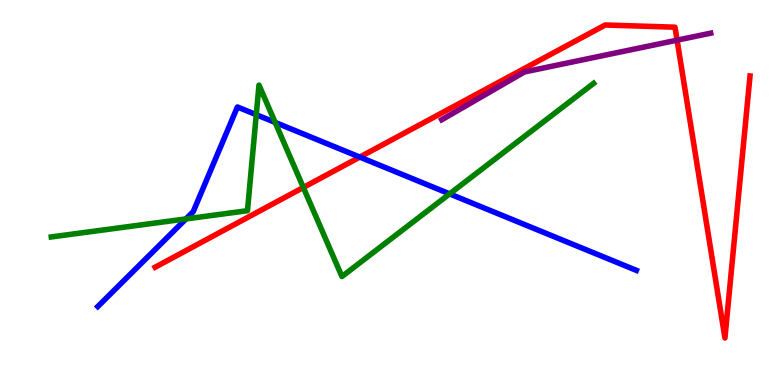[{'lines': ['blue', 'red'], 'intersections': [{'x': 4.64, 'y': 5.92}]}, {'lines': ['green', 'red'], 'intersections': [{'x': 3.91, 'y': 5.13}]}, {'lines': ['purple', 'red'], 'intersections': [{'x': 8.74, 'y': 8.96}]}, {'lines': ['blue', 'green'], 'intersections': [{'x': 2.4, 'y': 4.31}, {'x': 3.31, 'y': 7.02}, {'x': 3.55, 'y': 6.82}, {'x': 5.8, 'y': 4.96}]}, {'lines': ['blue', 'purple'], 'intersections': []}, {'lines': ['green', 'purple'], 'intersections': []}]